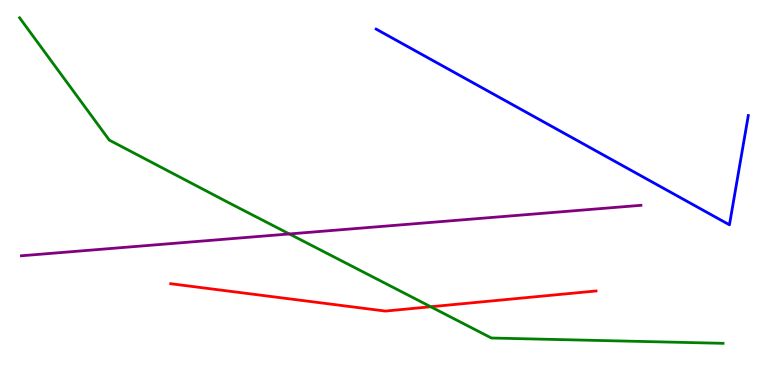[{'lines': ['blue', 'red'], 'intersections': []}, {'lines': ['green', 'red'], 'intersections': [{'x': 5.56, 'y': 2.03}]}, {'lines': ['purple', 'red'], 'intersections': []}, {'lines': ['blue', 'green'], 'intersections': []}, {'lines': ['blue', 'purple'], 'intersections': []}, {'lines': ['green', 'purple'], 'intersections': [{'x': 3.73, 'y': 3.92}]}]